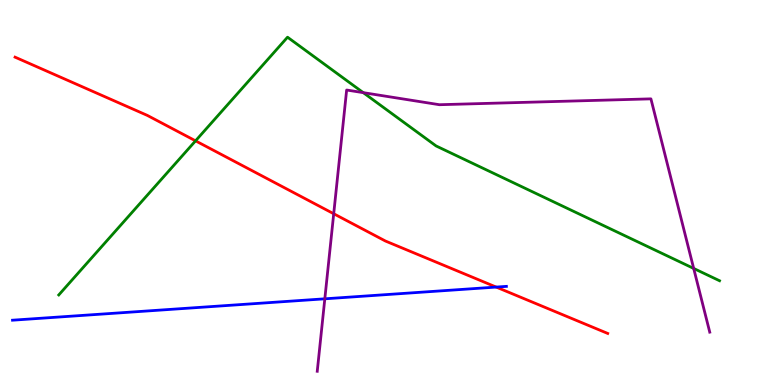[{'lines': ['blue', 'red'], 'intersections': [{'x': 6.4, 'y': 2.54}]}, {'lines': ['green', 'red'], 'intersections': [{'x': 2.52, 'y': 6.34}]}, {'lines': ['purple', 'red'], 'intersections': [{'x': 4.31, 'y': 4.45}]}, {'lines': ['blue', 'green'], 'intersections': []}, {'lines': ['blue', 'purple'], 'intersections': [{'x': 4.19, 'y': 2.24}]}, {'lines': ['green', 'purple'], 'intersections': [{'x': 4.69, 'y': 7.59}, {'x': 8.95, 'y': 3.03}]}]